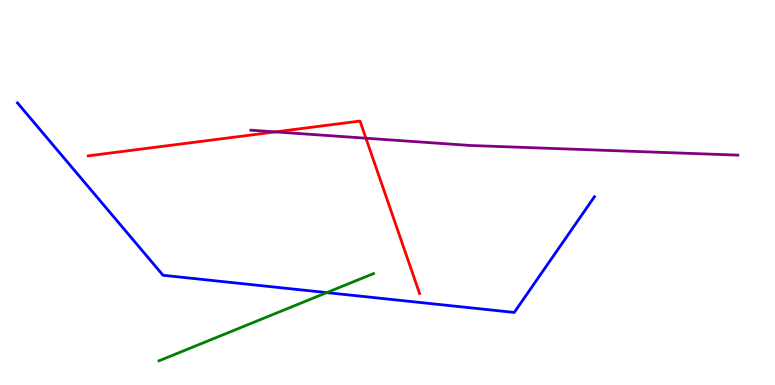[{'lines': ['blue', 'red'], 'intersections': []}, {'lines': ['green', 'red'], 'intersections': []}, {'lines': ['purple', 'red'], 'intersections': [{'x': 3.55, 'y': 6.57}, {'x': 4.72, 'y': 6.41}]}, {'lines': ['blue', 'green'], 'intersections': [{'x': 4.22, 'y': 2.4}]}, {'lines': ['blue', 'purple'], 'intersections': []}, {'lines': ['green', 'purple'], 'intersections': []}]